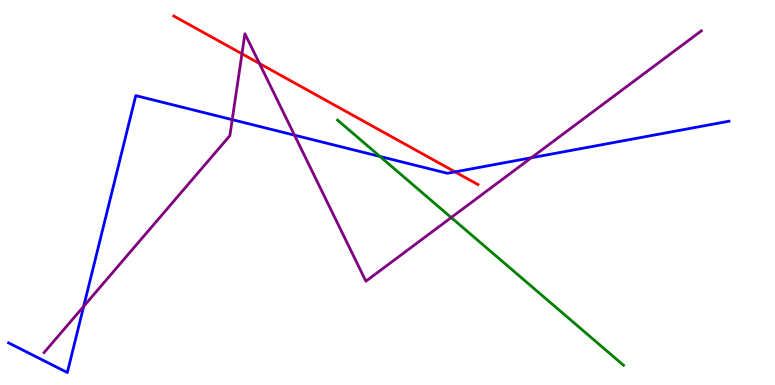[{'lines': ['blue', 'red'], 'intersections': [{'x': 5.87, 'y': 5.54}]}, {'lines': ['green', 'red'], 'intersections': []}, {'lines': ['purple', 'red'], 'intersections': [{'x': 3.12, 'y': 8.6}, {'x': 3.35, 'y': 8.35}]}, {'lines': ['blue', 'green'], 'intersections': [{'x': 4.9, 'y': 5.94}]}, {'lines': ['blue', 'purple'], 'intersections': [{'x': 1.08, 'y': 2.04}, {'x': 3.0, 'y': 6.89}, {'x': 3.8, 'y': 6.49}, {'x': 6.86, 'y': 5.9}]}, {'lines': ['green', 'purple'], 'intersections': [{'x': 5.82, 'y': 4.35}]}]